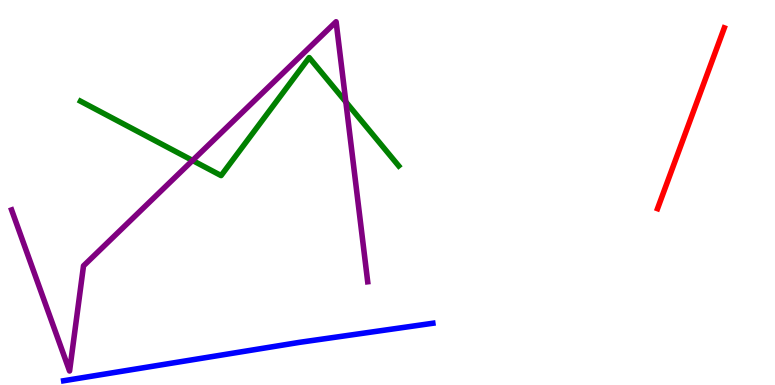[{'lines': ['blue', 'red'], 'intersections': []}, {'lines': ['green', 'red'], 'intersections': []}, {'lines': ['purple', 'red'], 'intersections': []}, {'lines': ['blue', 'green'], 'intersections': []}, {'lines': ['blue', 'purple'], 'intersections': []}, {'lines': ['green', 'purple'], 'intersections': [{'x': 2.48, 'y': 5.83}, {'x': 4.46, 'y': 7.35}]}]